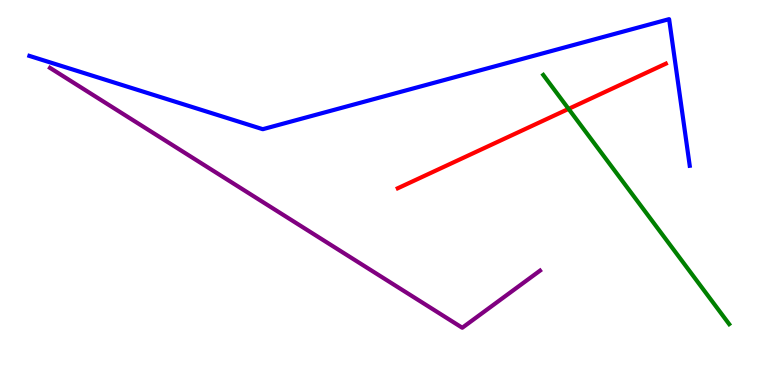[{'lines': ['blue', 'red'], 'intersections': []}, {'lines': ['green', 'red'], 'intersections': [{'x': 7.34, 'y': 7.17}]}, {'lines': ['purple', 'red'], 'intersections': []}, {'lines': ['blue', 'green'], 'intersections': []}, {'lines': ['blue', 'purple'], 'intersections': []}, {'lines': ['green', 'purple'], 'intersections': []}]